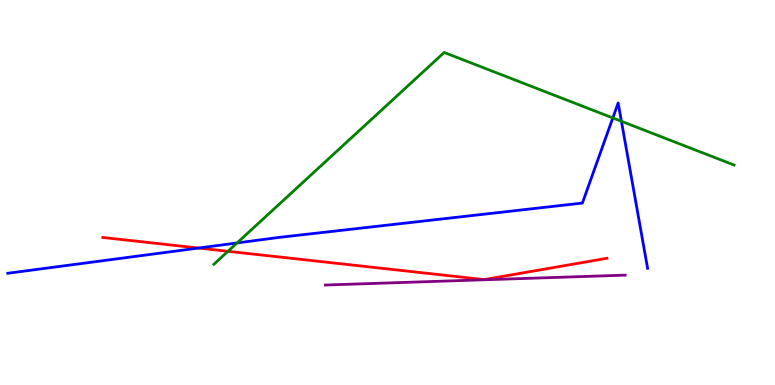[{'lines': ['blue', 'red'], 'intersections': [{'x': 2.56, 'y': 3.56}]}, {'lines': ['green', 'red'], 'intersections': [{'x': 2.94, 'y': 3.47}]}, {'lines': ['purple', 'red'], 'intersections': []}, {'lines': ['blue', 'green'], 'intersections': [{'x': 3.06, 'y': 3.69}, {'x': 7.91, 'y': 6.94}, {'x': 8.02, 'y': 6.85}]}, {'lines': ['blue', 'purple'], 'intersections': []}, {'lines': ['green', 'purple'], 'intersections': []}]